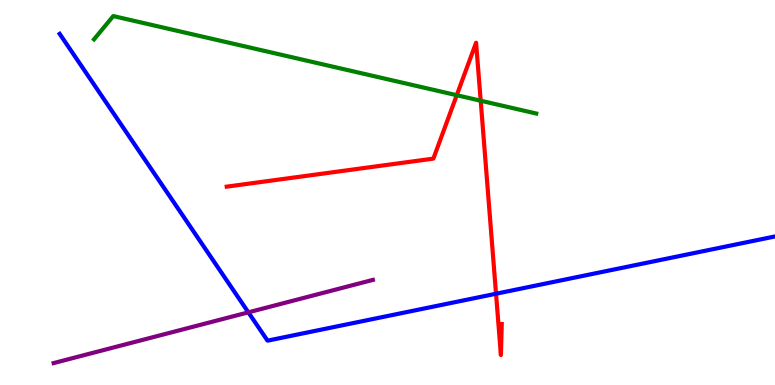[{'lines': ['blue', 'red'], 'intersections': [{'x': 6.4, 'y': 2.37}]}, {'lines': ['green', 'red'], 'intersections': [{'x': 5.89, 'y': 7.53}, {'x': 6.2, 'y': 7.38}]}, {'lines': ['purple', 'red'], 'intersections': []}, {'lines': ['blue', 'green'], 'intersections': []}, {'lines': ['blue', 'purple'], 'intersections': [{'x': 3.2, 'y': 1.89}]}, {'lines': ['green', 'purple'], 'intersections': []}]